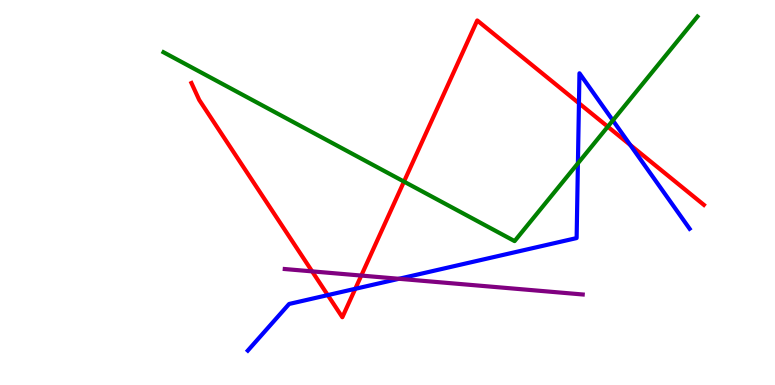[{'lines': ['blue', 'red'], 'intersections': [{'x': 4.23, 'y': 2.33}, {'x': 4.58, 'y': 2.5}, {'x': 7.47, 'y': 7.32}, {'x': 8.13, 'y': 6.23}]}, {'lines': ['green', 'red'], 'intersections': [{'x': 5.21, 'y': 5.28}, {'x': 7.84, 'y': 6.71}]}, {'lines': ['purple', 'red'], 'intersections': [{'x': 4.03, 'y': 2.95}, {'x': 4.66, 'y': 2.84}]}, {'lines': ['blue', 'green'], 'intersections': [{'x': 7.46, 'y': 5.76}, {'x': 7.91, 'y': 6.87}]}, {'lines': ['blue', 'purple'], 'intersections': [{'x': 5.15, 'y': 2.76}]}, {'lines': ['green', 'purple'], 'intersections': []}]